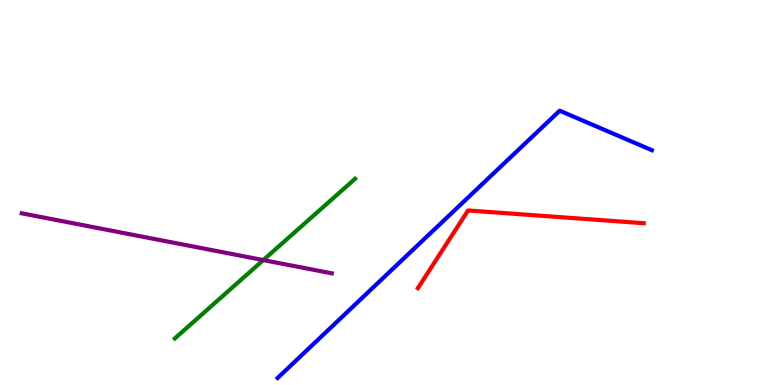[{'lines': ['blue', 'red'], 'intersections': []}, {'lines': ['green', 'red'], 'intersections': []}, {'lines': ['purple', 'red'], 'intersections': []}, {'lines': ['blue', 'green'], 'intersections': []}, {'lines': ['blue', 'purple'], 'intersections': []}, {'lines': ['green', 'purple'], 'intersections': [{'x': 3.4, 'y': 3.24}]}]